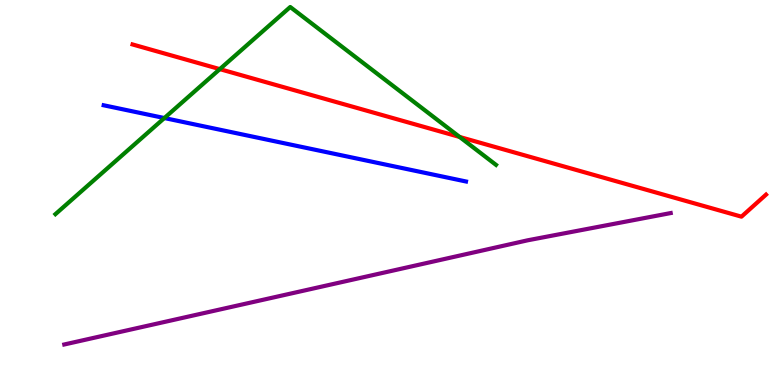[{'lines': ['blue', 'red'], 'intersections': []}, {'lines': ['green', 'red'], 'intersections': [{'x': 2.84, 'y': 8.2}, {'x': 5.93, 'y': 6.44}]}, {'lines': ['purple', 'red'], 'intersections': []}, {'lines': ['blue', 'green'], 'intersections': [{'x': 2.12, 'y': 6.93}]}, {'lines': ['blue', 'purple'], 'intersections': []}, {'lines': ['green', 'purple'], 'intersections': []}]